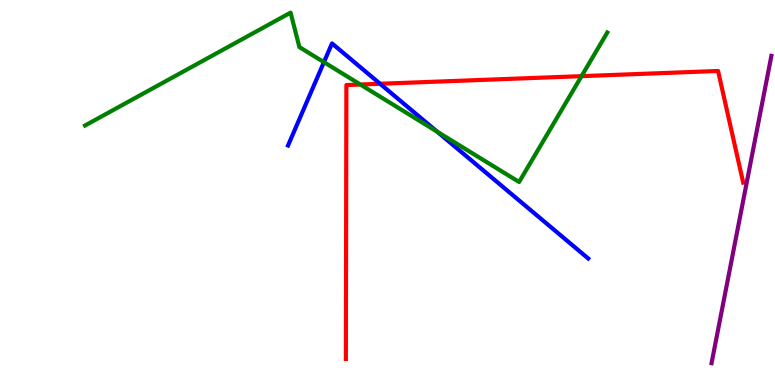[{'lines': ['blue', 'red'], 'intersections': [{'x': 4.9, 'y': 7.82}]}, {'lines': ['green', 'red'], 'intersections': [{'x': 4.65, 'y': 7.8}, {'x': 7.5, 'y': 8.02}]}, {'lines': ['purple', 'red'], 'intersections': []}, {'lines': ['blue', 'green'], 'intersections': [{'x': 4.18, 'y': 8.39}, {'x': 5.64, 'y': 6.58}]}, {'lines': ['blue', 'purple'], 'intersections': []}, {'lines': ['green', 'purple'], 'intersections': []}]